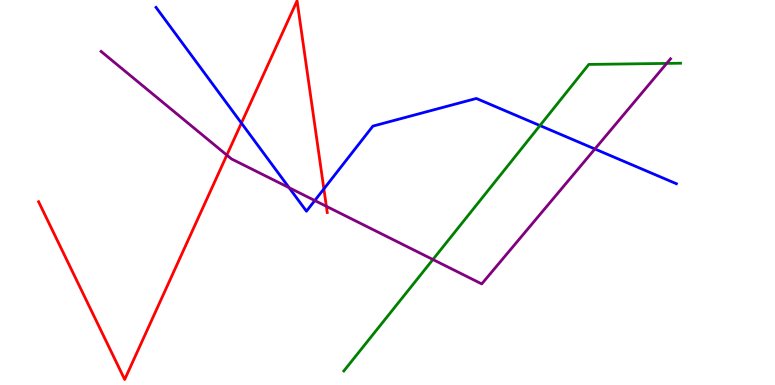[{'lines': ['blue', 'red'], 'intersections': [{'x': 3.11, 'y': 6.8}, {'x': 4.18, 'y': 5.09}]}, {'lines': ['green', 'red'], 'intersections': []}, {'lines': ['purple', 'red'], 'intersections': [{'x': 2.93, 'y': 5.97}, {'x': 4.21, 'y': 4.64}]}, {'lines': ['blue', 'green'], 'intersections': [{'x': 6.97, 'y': 6.74}]}, {'lines': ['blue', 'purple'], 'intersections': [{'x': 3.73, 'y': 5.12}, {'x': 4.06, 'y': 4.79}, {'x': 7.68, 'y': 6.13}]}, {'lines': ['green', 'purple'], 'intersections': [{'x': 5.59, 'y': 3.26}, {'x': 8.6, 'y': 8.35}]}]